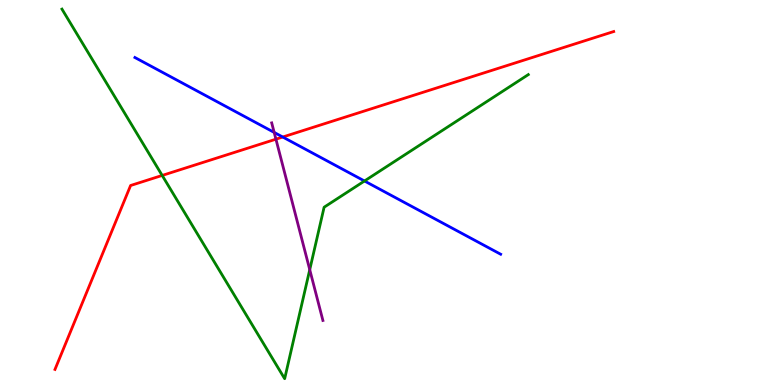[{'lines': ['blue', 'red'], 'intersections': [{'x': 3.65, 'y': 6.44}]}, {'lines': ['green', 'red'], 'intersections': [{'x': 2.09, 'y': 5.44}]}, {'lines': ['purple', 'red'], 'intersections': [{'x': 3.56, 'y': 6.38}]}, {'lines': ['blue', 'green'], 'intersections': [{'x': 4.7, 'y': 5.3}]}, {'lines': ['blue', 'purple'], 'intersections': [{'x': 3.54, 'y': 6.56}]}, {'lines': ['green', 'purple'], 'intersections': [{'x': 4.0, 'y': 3.0}]}]